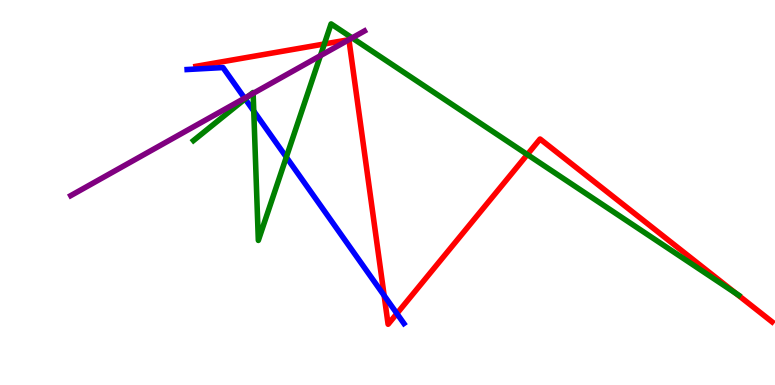[{'lines': ['blue', 'red'], 'intersections': [{'x': 4.96, 'y': 2.32}, {'x': 5.12, 'y': 1.86}]}, {'lines': ['green', 'red'], 'intersections': [{'x': 4.18, 'y': 8.86}, {'x': 6.8, 'y': 5.99}, {'x': 9.5, 'y': 2.38}]}, {'lines': ['purple', 'red'], 'intersections': [{'x': 4.5, 'y': 8.97}]}, {'lines': ['blue', 'green'], 'intersections': [{'x': 3.16, 'y': 7.43}, {'x': 3.27, 'y': 7.11}, {'x': 3.69, 'y': 5.92}]}, {'lines': ['blue', 'purple'], 'intersections': [{'x': 3.16, 'y': 7.45}]}, {'lines': ['green', 'purple'], 'intersections': [{'x': 3.22, 'y': 7.52}, {'x': 3.27, 'y': 7.57}, {'x': 4.13, 'y': 8.55}, {'x': 4.54, 'y': 9.02}]}]